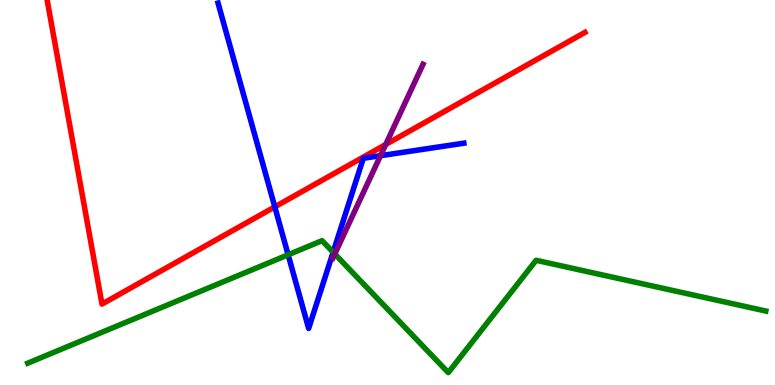[{'lines': ['blue', 'red'], 'intersections': [{'x': 3.55, 'y': 4.63}]}, {'lines': ['green', 'red'], 'intersections': []}, {'lines': ['purple', 'red'], 'intersections': [{'x': 4.98, 'y': 6.25}]}, {'lines': ['blue', 'green'], 'intersections': [{'x': 3.72, 'y': 3.38}, {'x': 4.3, 'y': 3.45}]}, {'lines': ['blue', 'purple'], 'intersections': [{'x': 4.91, 'y': 5.96}]}, {'lines': ['green', 'purple'], 'intersections': [{'x': 4.32, 'y': 3.4}]}]